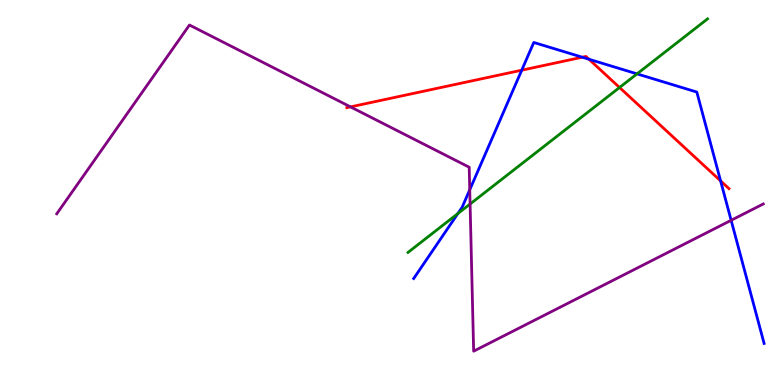[{'lines': ['blue', 'red'], 'intersections': [{'x': 6.73, 'y': 8.18}, {'x': 7.51, 'y': 8.51}, {'x': 7.6, 'y': 8.46}, {'x': 9.3, 'y': 5.3}]}, {'lines': ['green', 'red'], 'intersections': [{'x': 7.99, 'y': 7.73}]}, {'lines': ['purple', 'red'], 'intersections': [{'x': 4.52, 'y': 7.22}]}, {'lines': ['blue', 'green'], 'intersections': [{'x': 5.91, 'y': 4.45}, {'x': 8.22, 'y': 8.08}]}, {'lines': ['blue', 'purple'], 'intersections': [{'x': 6.06, 'y': 5.07}, {'x': 9.43, 'y': 4.28}]}, {'lines': ['green', 'purple'], 'intersections': [{'x': 6.07, 'y': 4.7}]}]